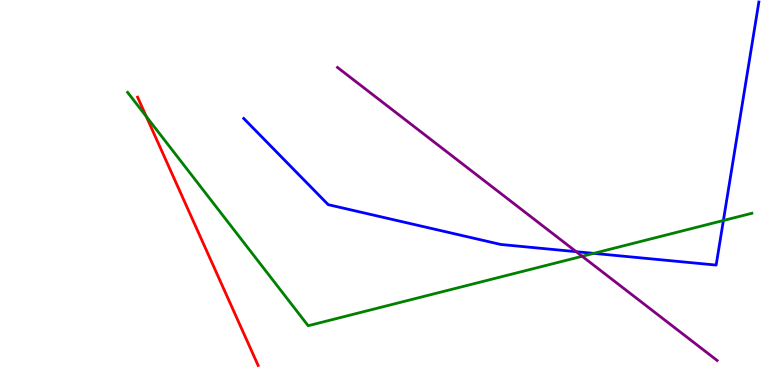[{'lines': ['blue', 'red'], 'intersections': []}, {'lines': ['green', 'red'], 'intersections': [{'x': 1.89, 'y': 6.98}]}, {'lines': ['purple', 'red'], 'intersections': []}, {'lines': ['blue', 'green'], 'intersections': [{'x': 7.66, 'y': 3.42}, {'x': 9.33, 'y': 4.27}]}, {'lines': ['blue', 'purple'], 'intersections': [{'x': 7.43, 'y': 3.46}]}, {'lines': ['green', 'purple'], 'intersections': [{'x': 7.51, 'y': 3.34}]}]